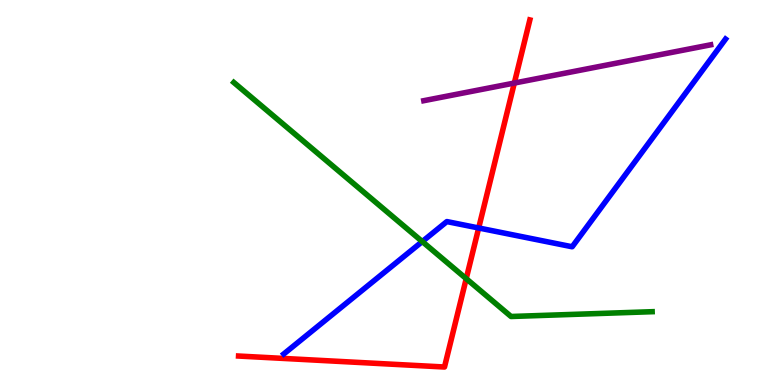[{'lines': ['blue', 'red'], 'intersections': [{'x': 6.18, 'y': 4.08}]}, {'lines': ['green', 'red'], 'intersections': [{'x': 6.02, 'y': 2.76}]}, {'lines': ['purple', 'red'], 'intersections': [{'x': 6.64, 'y': 7.84}]}, {'lines': ['blue', 'green'], 'intersections': [{'x': 5.45, 'y': 3.73}]}, {'lines': ['blue', 'purple'], 'intersections': []}, {'lines': ['green', 'purple'], 'intersections': []}]